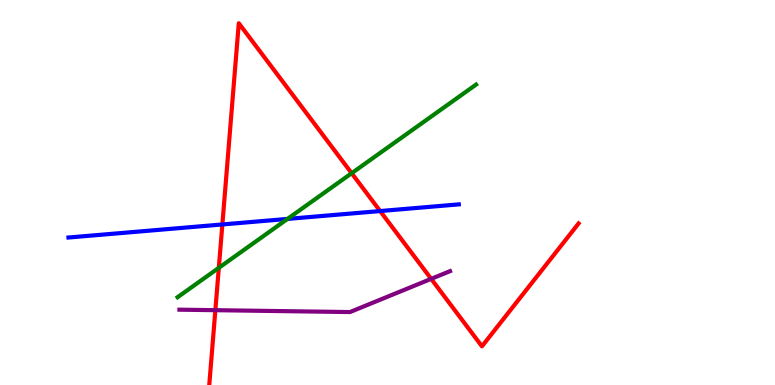[{'lines': ['blue', 'red'], 'intersections': [{'x': 2.87, 'y': 4.17}, {'x': 4.91, 'y': 4.52}]}, {'lines': ['green', 'red'], 'intersections': [{'x': 2.82, 'y': 3.04}, {'x': 4.54, 'y': 5.5}]}, {'lines': ['purple', 'red'], 'intersections': [{'x': 2.78, 'y': 1.94}, {'x': 5.56, 'y': 2.76}]}, {'lines': ['blue', 'green'], 'intersections': [{'x': 3.71, 'y': 4.31}]}, {'lines': ['blue', 'purple'], 'intersections': []}, {'lines': ['green', 'purple'], 'intersections': []}]